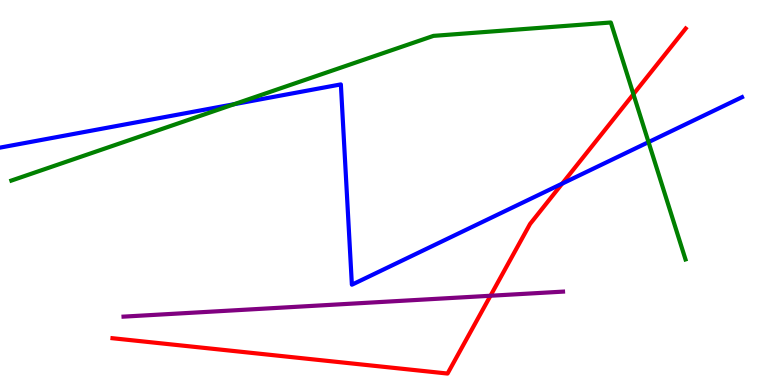[{'lines': ['blue', 'red'], 'intersections': [{'x': 7.25, 'y': 5.23}]}, {'lines': ['green', 'red'], 'intersections': [{'x': 8.17, 'y': 7.55}]}, {'lines': ['purple', 'red'], 'intersections': [{'x': 6.33, 'y': 2.32}]}, {'lines': ['blue', 'green'], 'intersections': [{'x': 3.02, 'y': 7.29}, {'x': 8.37, 'y': 6.31}]}, {'lines': ['blue', 'purple'], 'intersections': []}, {'lines': ['green', 'purple'], 'intersections': []}]